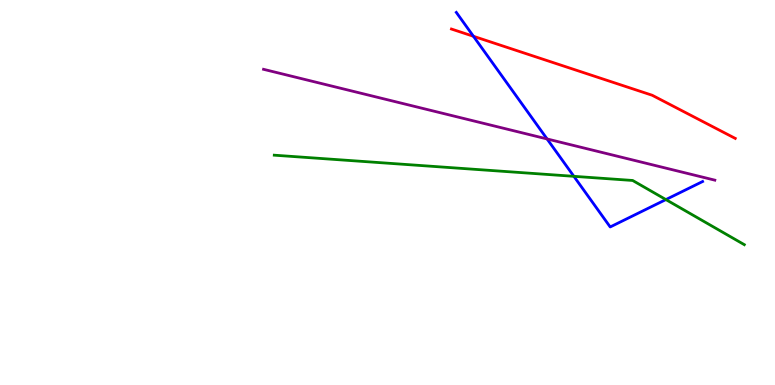[{'lines': ['blue', 'red'], 'intersections': [{'x': 6.11, 'y': 9.06}]}, {'lines': ['green', 'red'], 'intersections': []}, {'lines': ['purple', 'red'], 'intersections': []}, {'lines': ['blue', 'green'], 'intersections': [{'x': 7.4, 'y': 5.42}, {'x': 8.59, 'y': 4.82}]}, {'lines': ['blue', 'purple'], 'intersections': [{'x': 7.06, 'y': 6.39}]}, {'lines': ['green', 'purple'], 'intersections': []}]